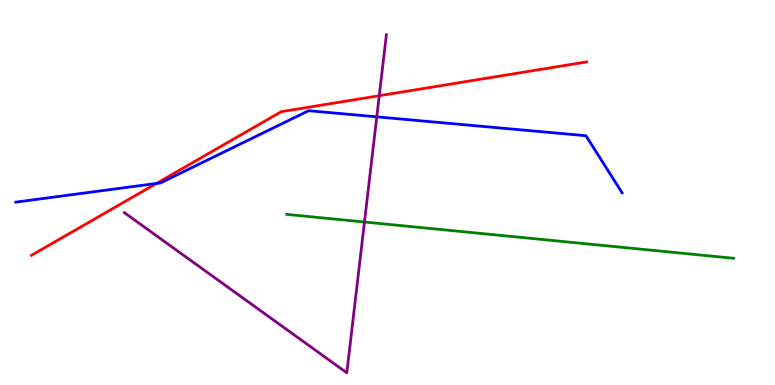[{'lines': ['blue', 'red'], 'intersections': [{'x': 2.02, 'y': 5.24}]}, {'lines': ['green', 'red'], 'intersections': []}, {'lines': ['purple', 'red'], 'intersections': [{'x': 4.89, 'y': 7.51}]}, {'lines': ['blue', 'green'], 'intersections': []}, {'lines': ['blue', 'purple'], 'intersections': [{'x': 4.86, 'y': 6.97}]}, {'lines': ['green', 'purple'], 'intersections': [{'x': 4.7, 'y': 4.23}]}]